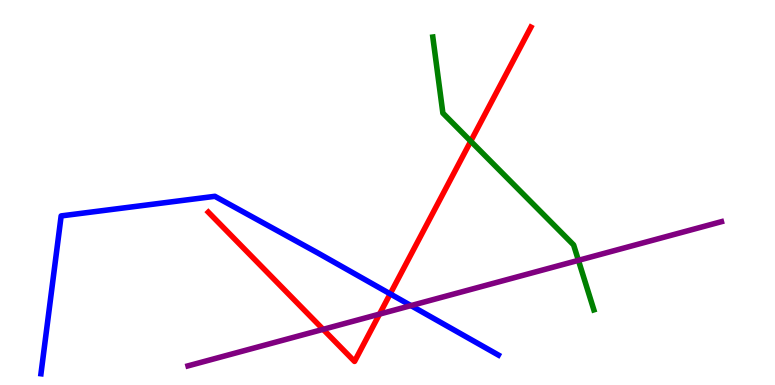[{'lines': ['blue', 'red'], 'intersections': [{'x': 5.03, 'y': 2.37}]}, {'lines': ['green', 'red'], 'intersections': [{'x': 6.07, 'y': 6.33}]}, {'lines': ['purple', 'red'], 'intersections': [{'x': 4.17, 'y': 1.45}, {'x': 4.9, 'y': 1.84}]}, {'lines': ['blue', 'green'], 'intersections': []}, {'lines': ['blue', 'purple'], 'intersections': [{'x': 5.3, 'y': 2.06}]}, {'lines': ['green', 'purple'], 'intersections': [{'x': 7.46, 'y': 3.24}]}]